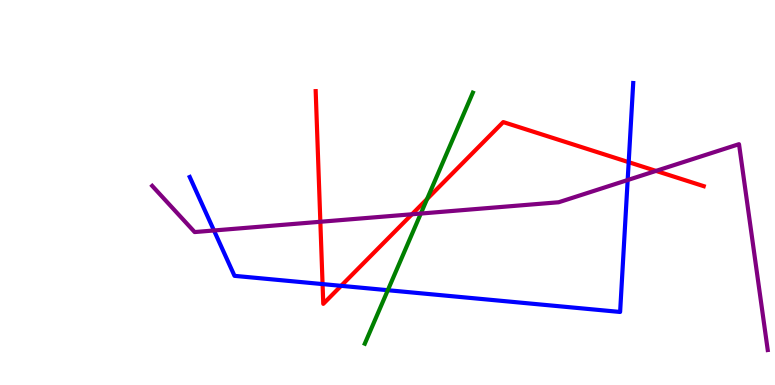[{'lines': ['blue', 'red'], 'intersections': [{'x': 4.16, 'y': 2.62}, {'x': 4.4, 'y': 2.58}, {'x': 8.11, 'y': 5.79}]}, {'lines': ['green', 'red'], 'intersections': [{'x': 5.51, 'y': 4.83}]}, {'lines': ['purple', 'red'], 'intersections': [{'x': 4.13, 'y': 4.24}, {'x': 5.32, 'y': 4.43}, {'x': 8.46, 'y': 5.56}]}, {'lines': ['blue', 'green'], 'intersections': [{'x': 5.0, 'y': 2.46}]}, {'lines': ['blue', 'purple'], 'intersections': [{'x': 2.76, 'y': 4.01}, {'x': 8.1, 'y': 5.32}]}, {'lines': ['green', 'purple'], 'intersections': [{'x': 5.43, 'y': 4.45}]}]